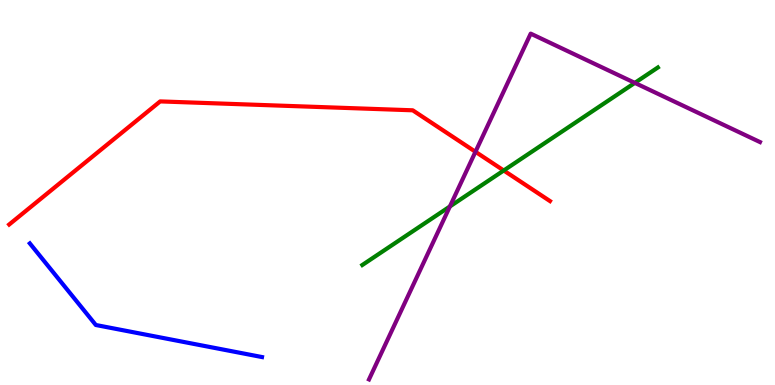[{'lines': ['blue', 'red'], 'intersections': []}, {'lines': ['green', 'red'], 'intersections': [{'x': 6.5, 'y': 5.57}]}, {'lines': ['purple', 'red'], 'intersections': [{'x': 6.13, 'y': 6.06}]}, {'lines': ['blue', 'green'], 'intersections': []}, {'lines': ['blue', 'purple'], 'intersections': []}, {'lines': ['green', 'purple'], 'intersections': [{'x': 5.8, 'y': 4.64}, {'x': 8.19, 'y': 7.85}]}]